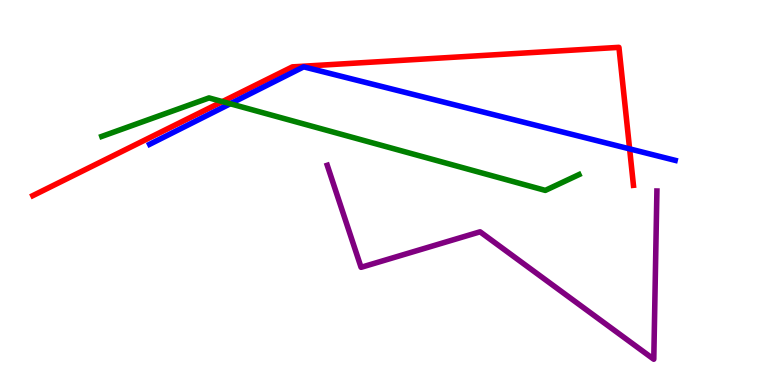[{'lines': ['blue', 'red'], 'intersections': [{'x': 8.12, 'y': 6.13}]}, {'lines': ['green', 'red'], 'intersections': [{'x': 2.87, 'y': 7.36}]}, {'lines': ['purple', 'red'], 'intersections': []}, {'lines': ['blue', 'green'], 'intersections': [{'x': 2.97, 'y': 7.31}]}, {'lines': ['blue', 'purple'], 'intersections': []}, {'lines': ['green', 'purple'], 'intersections': []}]